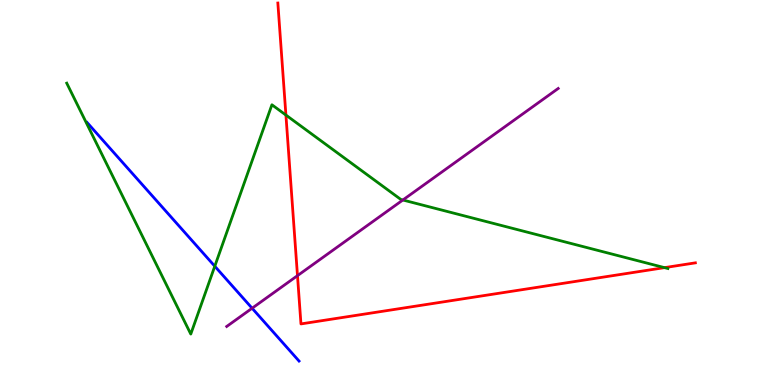[{'lines': ['blue', 'red'], 'intersections': []}, {'lines': ['green', 'red'], 'intersections': [{'x': 3.69, 'y': 7.01}, {'x': 8.57, 'y': 3.05}]}, {'lines': ['purple', 'red'], 'intersections': [{'x': 3.84, 'y': 2.84}]}, {'lines': ['blue', 'green'], 'intersections': [{'x': 2.77, 'y': 3.09}]}, {'lines': ['blue', 'purple'], 'intersections': [{'x': 3.25, 'y': 1.99}]}, {'lines': ['green', 'purple'], 'intersections': [{'x': 5.2, 'y': 4.81}]}]